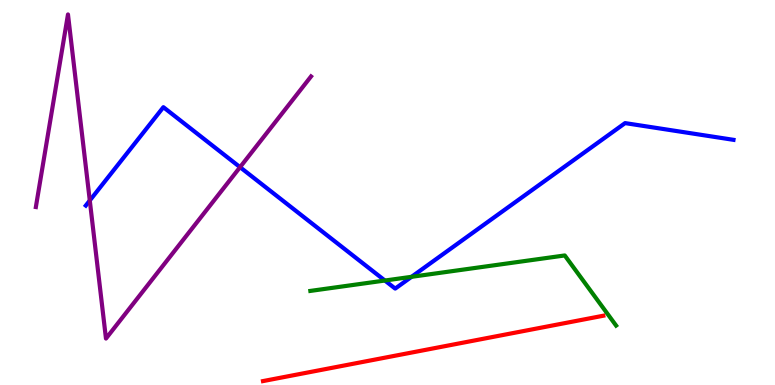[{'lines': ['blue', 'red'], 'intersections': []}, {'lines': ['green', 'red'], 'intersections': []}, {'lines': ['purple', 'red'], 'intersections': []}, {'lines': ['blue', 'green'], 'intersections': [{'x': 4.97, 'y': 2.71}, {'x': 5.31, 'y': 2.81}]}, {'lines': ['blue', 'purple'], 'intersections': [{'x': 1.16, 'y': 4.79}, {'x': 3.1, 'y': 5.66}]}, {'lines': ['green', 'purple'], 'intersections': []}]